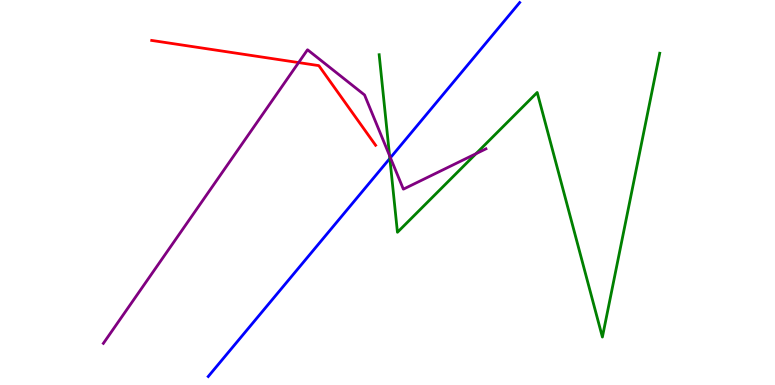[{'lines': ['blue', 'red'], 'intersections': []}, {'lines': ['green', 'red'], 'intersections': []}, {'lines': ['purple', 'red'], 'intersections': [{'x': 3.85, 'y': 8.37}]}, {'lines': ['blue', 'green'], 'intersections': [{'x': 5.03, 'y': 5.88}]}, {'lines': ['blue', 'purple'], 'intersections': [{'x': 5.04, 'y': 5.9}]}, {'lines': ['green', 'purple'], 'intersections': [{'x': 5.03, 'y': 5.96}, {'x': 6.14, 'y': 6.01}]}]